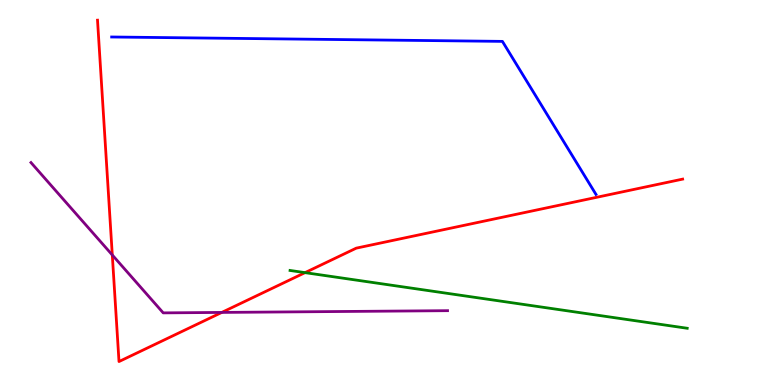[{'lines': ['blue', 'red'], 'intersections': []}, {'lines': ['green', 'red'], 'intersections': [{'x': 3.94, 'y': 2.92}]}, {'lines': ['purple', 'red'], 'intersections': [{'x': 1.45, 'y': 3.38}, {'x': 2.86, 'y': 1.89}]}, {'lines': ['blue', 'green'], 'intersections': []}, {'lines': ['blue', 'purple'], 'intersections': []}, {'lines': ['green', 'purple'], 'intersections': []}]